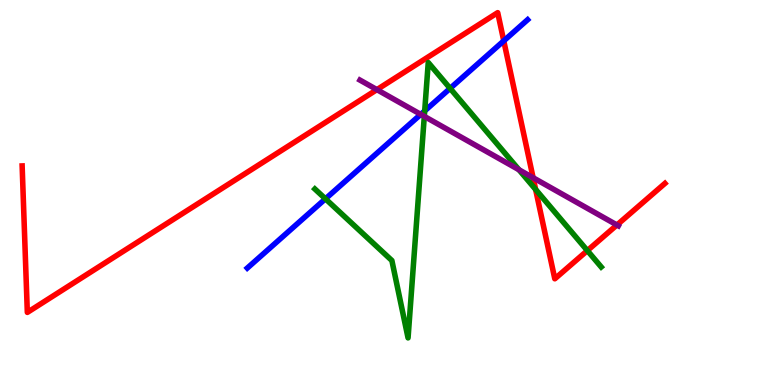[{'lines': ['blue', 'red'], 'intersections': [{'x': 6.5, 'y': 8.94}]}, {'lines': ['green', 'red'], 'intersections': [{'x': 6.91, 'y': 5.08}, {'x': 7.58, 'y': 3.49}]}, {'lines': ['purple', 'red'], 'intersections': [{'x': 4.86, 'y': 7.67}, {'x': 6.88, 'y': 5.38}, {'x': 7.96, 'y': 4.16}]}, {'lines': ['blue', 'green'], 'intersections': [{'x': 4.2, 'y': 4.84}, {'x': 5.48, 'y': 7.12}, {'x': 5.81, 'y': 7.7}]}, {'lines': ['blue', 'purple'], 'intersections': [{'x': 5.43, 'y': 7.03}]}, {'lines': ['green', 'purple'], 'intersections': [{'x': 5.47, 'y': 6.98}, {'x': 6.7, 'y': 5.59}]}]